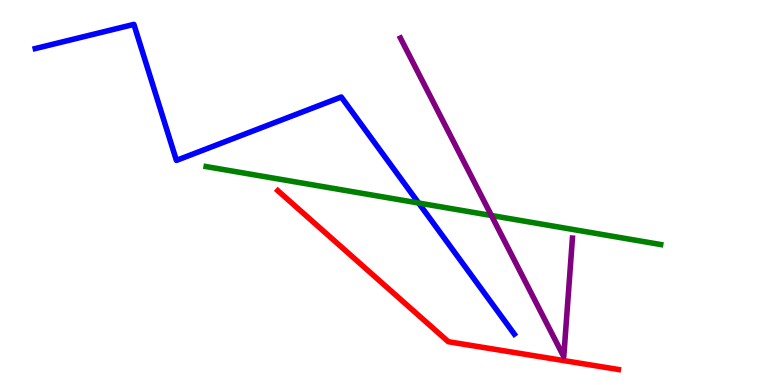[{'lines': ['blue', 'red'], 'intersections': []}, {'lines': ['green', 'red'], 'intersections': []}, {'lines': ['purple', 'red'], 'intersections': []}, {'lines': ['blue', 'green'], 'intersections': [{'x': 5.4, 'y': 4.73}]}, {'lines': ['blue', 'purple'], 'intersections': []}, {'lines': ['green', 'purple'], 'intersections': [{'x': 6.34, 'y': 4.4}]}]